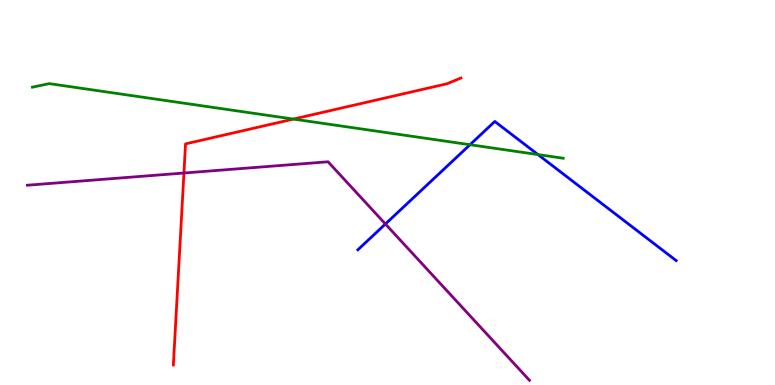[{'lines': ['blue', 'red'], 'intersections': []}, {'lines': ['green', 'red'], 'intersections': [{'x': 3.79, 'y': 6.91}]}, {'lines': ['purple', 'red'], 'intersections': [{'x': 2.37, 'y': 5.51}]}, {'lines': ['blue', 'green'], 'intersections': [{'x': 6.06, 'y': 6.24}, {'x': 6.94, 'y': 5.98}]}, {'lines': ['blue', 'purple'], 'intersections': [{'x': 4.97, 'y': 4.18}]}, {'lines': ['green', 'purple'], 'intersections': []}]